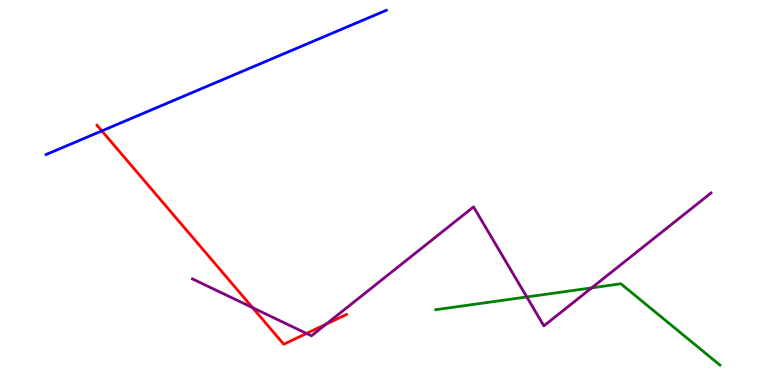[{'lines': ['blue', 'red'], 'intersections': [{'x': 1.31, 'y': 6.6}]}, {'lines': ['green', 'red'], 'intersections': []}, {'lines': ['purple', 'red'], 'intersections': [{'x': 3.26, 'y': 2.01}, {'x': 3.96, 'y': 1.34}, {'x': 4.21, 'y': 1.58}]}, {'lines': ['blue', 'green'], 'intersections': []}, {'lines': ['blue', 'purple'], 'intersections': []}, {'lines': ['green', 'purple'], 'intersections': [{'x': 6.8, 'y': 2.29}, {'x': 7.63, 'y': 2.52}]}]